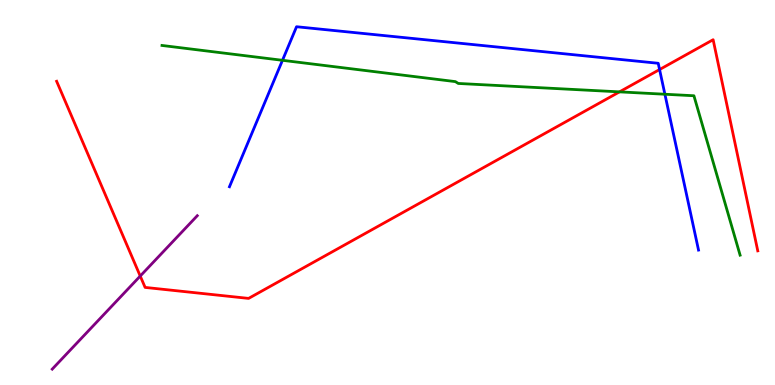[{'lines': ['blue', 'red'], 'intersections': [{'x': 8.51, 'y': 8.19}]}, {'lines': ['green', 'red'], 'intersections': [{'x': 7.99, 'y': 7.61}]}, {'lines': ['purple', 'red'], 'intersections': [{'x': 1.81, 'y': 2.83}]}, {'lines': ['blue', 'green'], 'intersections': [{'x': 3.64, 'y': 8.43}, {'x': 8.58, 'y': 7.55}]}, {'lines': ['blue', 'purple'], 'intersections': []}, {'lines': ['green', 'purple'], 'intersections': []}]